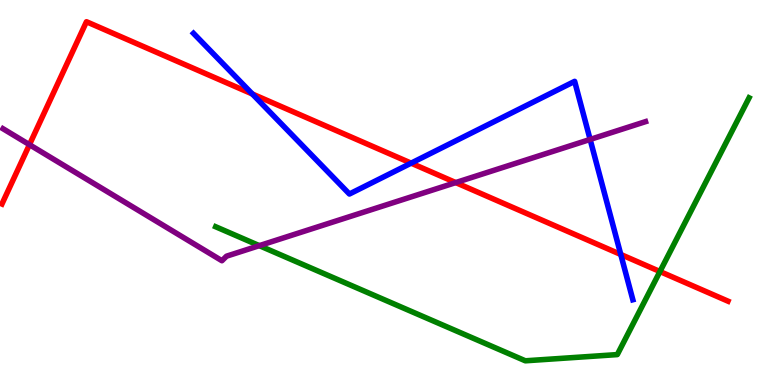[{'lines': ['blue', 'red'], 'intersections': [{'x': 3.26, 'y': 7.56}, {'x': 5.3, 'y': 5.76}, {'x': 8.01, 'y': 3.39}]}, {'lines': ['green', 'red'], 'intersections': [{'x': 8.52, 'y': 2.95}]}, {'lines': ['purple', 'red'], 'intersections': [{'x': 0.38, 'y': 6.24}, {'x': 5.88, 'y': 5.26}]}, {'lines': ['blue', 'green'], 'intersections': []}, {'lines': ['blue', 'purple'], 'intersections': [{'x': 7.61, 'y': 6.38}]}, {'lines': ['green', 'purple'], 'intersections': [{'x': 3.35, 'y': 3.62}]}]